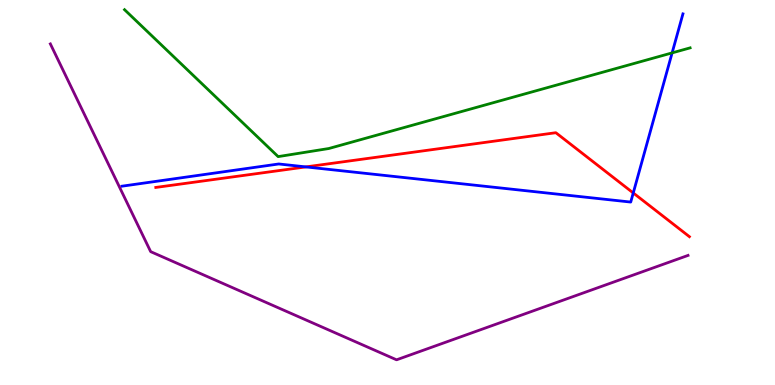[{'lines': ['blue', 'red'], 'intersections': [{'x': 3.95, 'y': 5.66}, {'x': 8.17, 'y': 4.99}]}, {'lines': ['green', 'red'], 'intersections': []}, {'lines': ['purple', 'red'], 'intersections': []}, {'lines': ['blue', 'green'], 'intersections': [{'x': 8.67, 'y': 8.63}]}, {'lines': ['blue', 'purple'], 'intersections': []}, {'lines': ['green', 'purple'], 'intersections': []}]